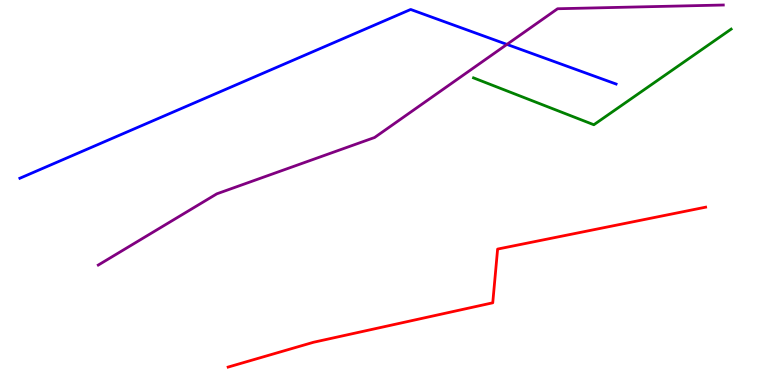[{'lines': ['blue', 'red'], 'intersections': []}, {'lines': ['green', 'red'], 'intersections': []}, {'lines': ['purple', 'red'], 'intersections': []}, {'lines': ['blue', 'green'], 'intersections': []}, {'lines': ['blue', 'purple'], 'intersections': [{'x': 6.54, 'y': 8.85}]}, {'lines': ['green', 'purple'], 'intersections': []}]